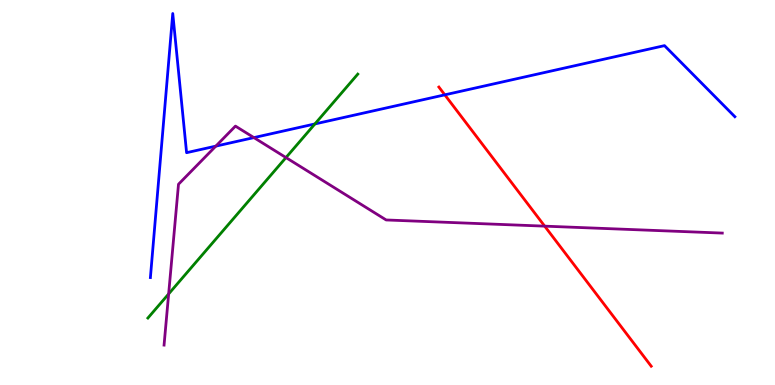[{'lines': ['blue', 'red'], 'intersections': [{'x': 5.74, 'y': 7.54}]}, {'lines': ['green', 'red'], 'intersections': []}, {'lines': ['purple', 'red'], 'intersections': [{'x': 7.03, 'y': 4.13}]}, {'lines': ['blue', 'green'], 'intersections': [{'x': 4.06, 'y': 6.78}]}, {'lines': ['blue', 'purple'], 'intersections': [{'x': 2.78, 'y': 6.2}, {'x': 3.28, 'y': 6.43}]}, {'lines': ['green', 'purple'], 'intersections': [{'x': 2.18, 'y': 2.37}, {'x': 3.69, 'y': 5.91}]}]